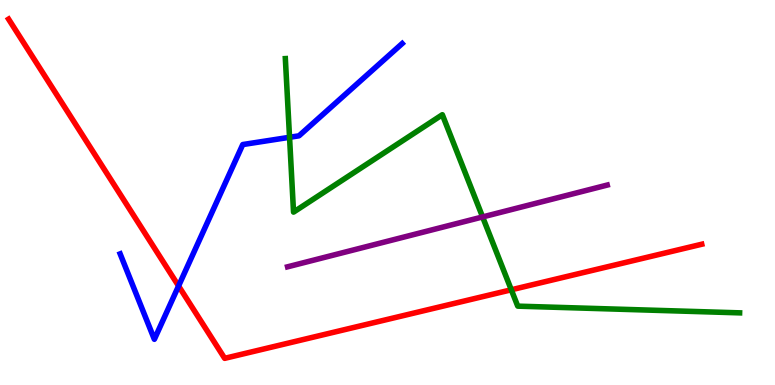[{'lines': ['blue', 'red'], 'intersections': [{'x': 2.3, 'y': 2.57}]}, {'lines': ['green', 'red'], 'intersections': [{'x': 6.6, 'y': 2.47}]}, {'lines': ['purple', 'red'], 'intersections': []}, {'lines': ['blue', 'green'], 'intersections': [{'x': 3.74, 'y': 6.43}]}, {'lines': ['blue', 'purple'], 'intersections': []}, {'lines': ['green', 'purple'], 'intersections': [{'x': 6.23, 'y': 4.37}]}]